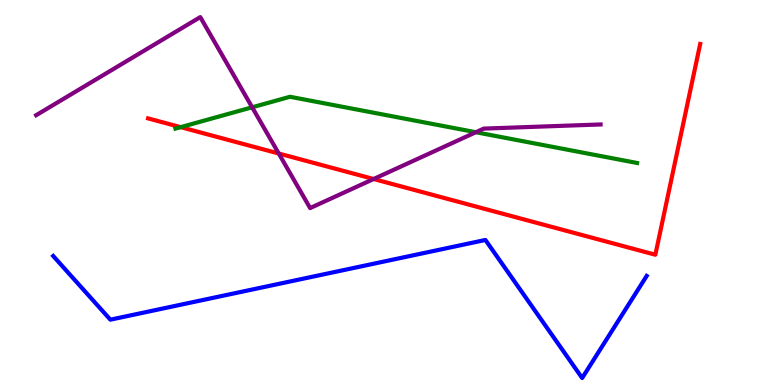[{'lines': ['blue', 'red'], 'intersections': []}, {'lines': ['green', 'red'], 'intersections': [{'x': 2.33, 'y': 6.7}]}, {'lines': ['purple', 'red'], 'intersections': [{'x': 3.6, 'y': 6.01}, {'x': 4.82, 'y': 5.35}]}, {'lines': ['blue', 'green'], 'intersections': []}, {'lines': ['blue', 'purple'], 'intersections': []}, {'lines': ['green', 'purple'], 'intersections': [{'x': 3.25, 'y': 7.21}, {'x': 6.14, 'y': 6.57}]}]